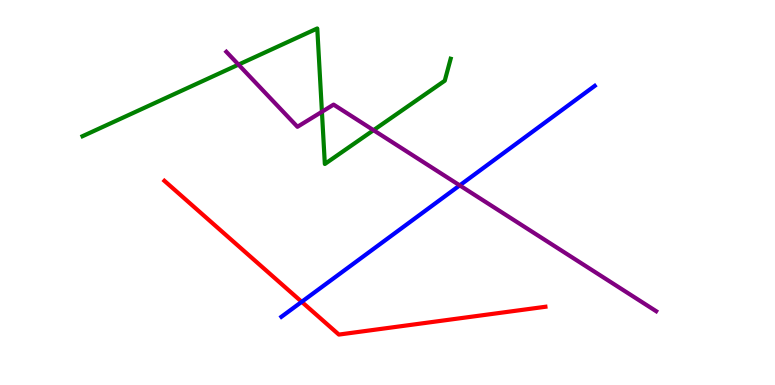[{'lines': ['blue', 'red'], 'intersections': [{'x': 3.89, 'y': 2.16}]}, {'lines': ['green', 'red'], 'intersections': []}, {'lines': ['purple', 'red'], 'intersections': []}, {'lines': ['blue', 'green'], 'intersections': []}, {'lines': ['blue', 'purple'], 'intersections': [{'x': 5.93, 'y': 5.18}]}, {'lines': ['green', 'purple'], 'intersections': [{'x': 3.08, 'y': 8.32}, {'x': 4.15, 'y': 7.1}, {'x': 4.82, 'y': 6.62}]}]